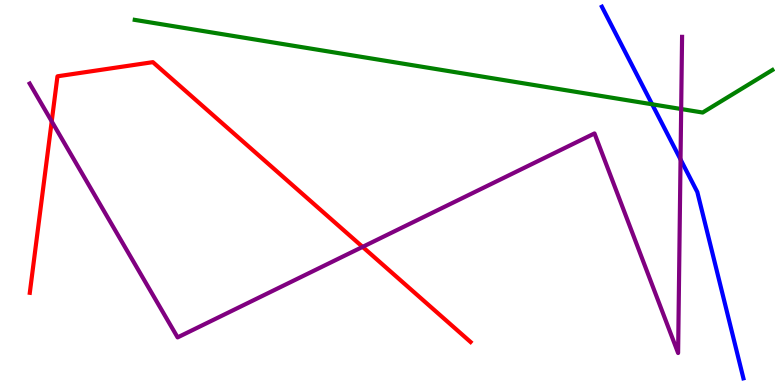[{'lines': ['blue', 'red'], 'intersections': []}, {'lines': ['green', 'red'], 'intersections': []}, {'lines': ['purple', 'red'], 'intersections': [{'x': 0.667, 'y': 6.85}, {'x': 4.68, 'y': 3.59}]}, {'lines': ['blue', 'green'], 'intersections': [{'x': 8.41, 'y': 7.29}]}, {'lines': ['blue', 'purple'], 'intersections': [{'x': 8.78, 'y': 5.86}]}, {'lines': ['green', 'purple'], 'intersections': [{'x': 8.79, 'y': 7.17}]}]